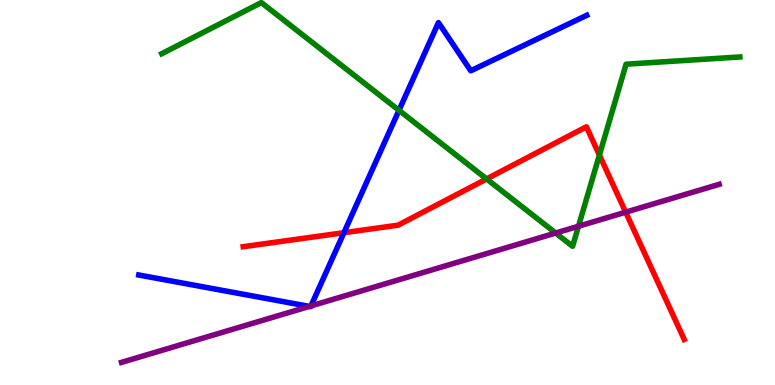[{'lines': ['blue', 'red'], 'intersections': [{'x': 4.44, 'y': 3.96}]}, {'lines': ['green', 'red'], 'intersections': [{'x': 6.28, 'y': 5.35}, {'x': 7.73, 'y': 5.97}]}, {'lines': ['purple', 'red'], 'intersections': [{'x': 8.07, 'y': 4.49}]}, {'lines': ['blue', 'green'], 'intersections': [{'x': 5.15, 'y': 7.13}]}, {'lines': ['blue', 'purple'], 'intersections': [{'x': 3.99, 'y': 2.04}, {'x': 4.01, 'y': 2.05}]}, {'lines': ['green', 'purple'], 'intersections': [{'x': 7.17, 'y': 3.95}, {'x': 7.46, 'y': 4.12}]}]